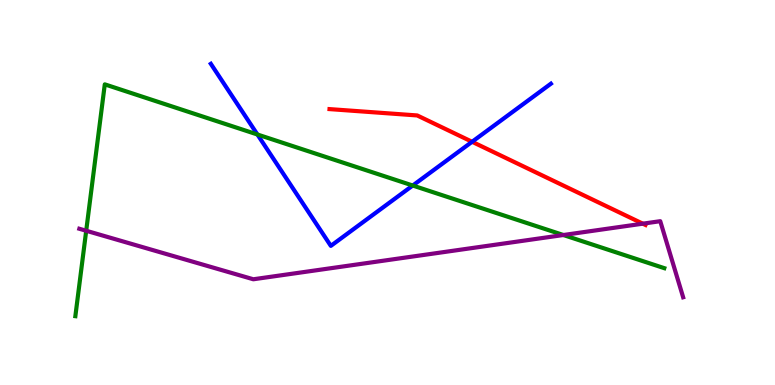[{'lines': ['blue', 'red'], 'intersections': [{'x': 6.09, 'y': 6.32}]}, {'lines': ['green', 'red'], 'intersections': []}, {'lines': ['purple', 'red'], 'intersections': [{'x': 8.29, 'y': 4.19}]}, {'lines': ['blue', 'green'], 'intersections': [{'x': 3.32, 'y': 6.51}, {'x': 5.33, 'y': 5.18}]}, {'lines': ['blue', 'purple'], 'intersections': []}, {'lines': ['green', 'purple'], 'intersections': [{'x': 1.11, 'y': 4.01}, {'x': 7.27, 'y': 3.9}]}]